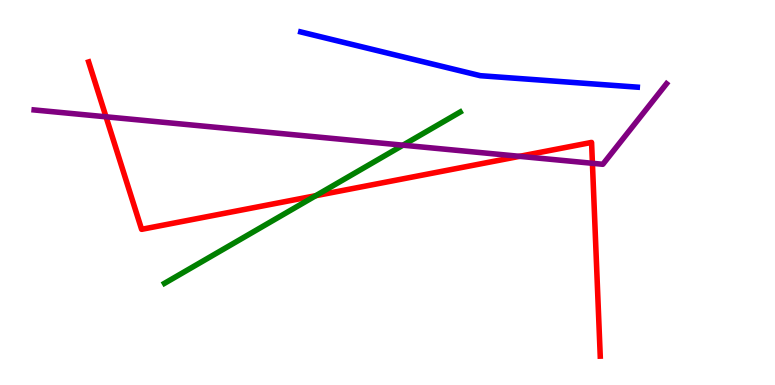[{'lines': ['blue', 'red'], 'intersections': []}, {'lines': ['green', 'red'], 'intersections': [{'x': 4.07, 'y': 4.92}]}, {'lines': ['purple', 'red'], 'intersections': [{'x': 1.37, 'y': 6.97}, {'x': 6.7, 'y': 5.94}, {'x': 7.64, 'y': 5.76}]}, {'lines': ['blue', 'green'], 'intersections': []}, {'lines': ['blue', 'purple'], 'intersections': []}, {'lines': ['green', 'purple'], 'intersections': [{'x': 5.2, 'y': 6.23}]}]